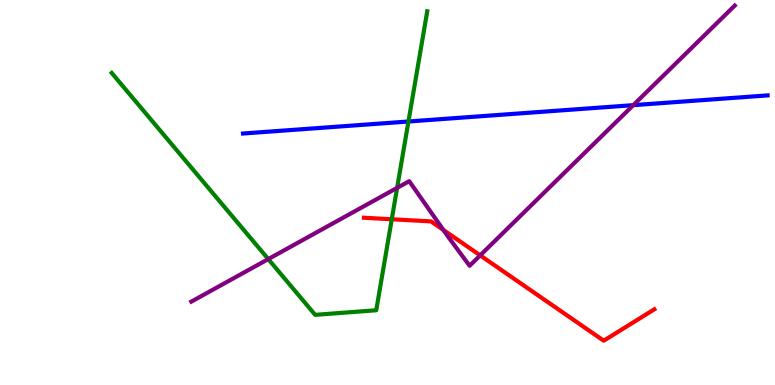[{'lines': ['blue', 'red'], 'intersections': []}, {'lines': ['green', 'red'], 'intersections': [{'x': 5.06, 'y': 4.3}]}, {'lines': ['purple', 'red'], 'intersections': [{'x': 5.72, 'y': 4.03}, {'x': 6.2, 'y': 3.37}]}, {'lines': ['blue', 'green'], 'intersections': [{'x': 5.27, 'y': 6.84}]}, {'lines': ['blue', 'purple'], 'intersections': [{'x': 8.17, 'y': 7.27}]}, {'lines': ['green', 'purple'], 'intersections': [{'x': 3.46, 'y': 3.27}, {'x': 5.12, 'y': 5.12}]}]